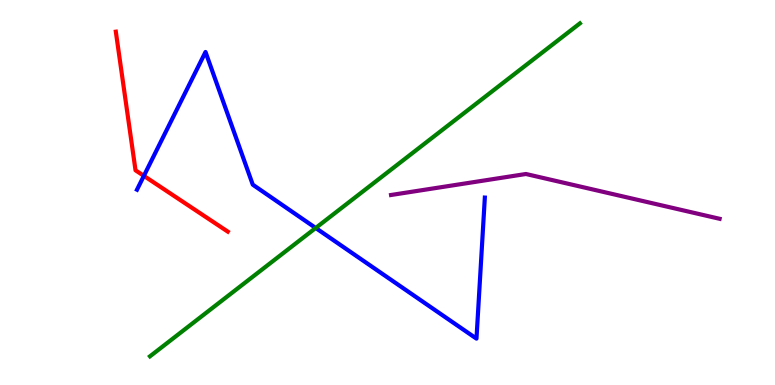[{'lines': ['blue', 'red'], 'intersections': [{'x': 1.86, 'y': 5.43}]}, {'lines': ['green', 'red'], 'intersections': []}, {'lines': ['purple', 'red'], 'intersections': []}, {'lines': ['blue', 'green'], 'intersections': [{'x': 4.07, 'y': 4.08}]}, {'lines': ['blue', 'purple'], 'intersections': []}, {'lines': ['green', 'purple'], 'intersections': []}]